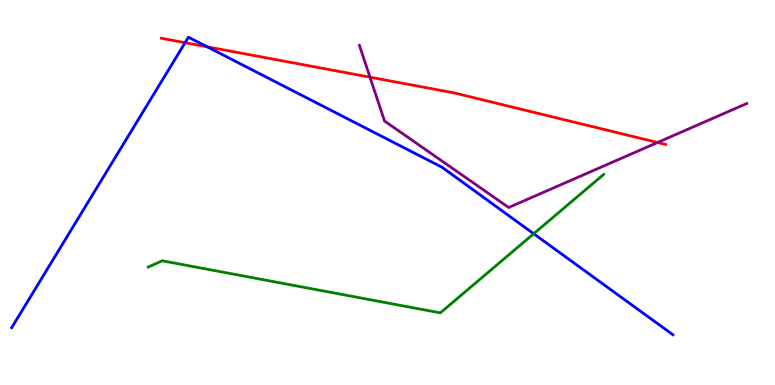[{'lines': ['blue', 'red'], 'intersections': [{'x': 2.39, 'y': 8.89}, {'x': 2.67, 'y': 8.78}]}, {'lines': ['green', 'red'], 'intersections': []}, {'lines': ['purple', 'red'], 'intersections': [{'x': 4.77, 'y': 8.0}, {'x': 8.48, 'y': 6.3}]}, {'lines': ['blue', 'green'], 'intersections': [{'x': 6.89, 'y': 3.93}]}, {'lines': ['blue', 'purple'], 'intersections': []}, {'lines': ['green', 'purple'], 'intersections': []}]